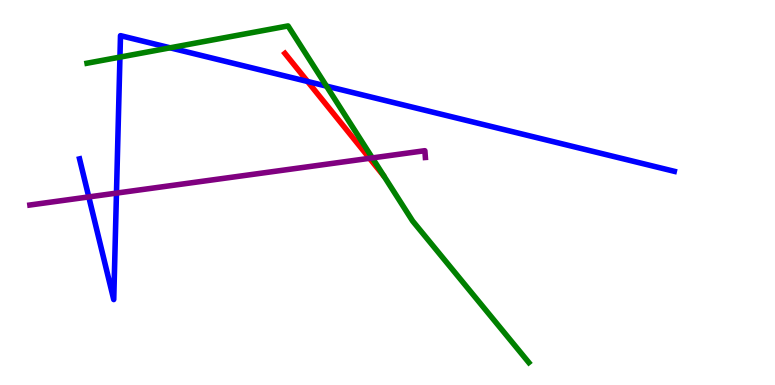[{'lines': ['blue', 'red'], 'intersections': [{'x': 3.97, 'y': 7.88}]}, {'lines': ['green', 'red'], 'intersections': []}, {'lines': ['purple', 'red'], 'intersections': [{'x': 4.77, 'y': 5.89}]}, {'lines': ['blue', 'green'], 'intersections': [{'x': 1.55, 'y': 8.52}, {'x': 2.19, 'y': 8.76}, {'x': 4.21, 'y': 7.76}]}, {'lines': ['blue', 'purple'], 'intersections': [{'x': 1.15, 'y': 4.89}, {'x': 1.5, 'y': 4.98}]}, {'lines': ['green', 'purple'], 'intersections': [{'x': 4.8, 'y': 5.9}]}]